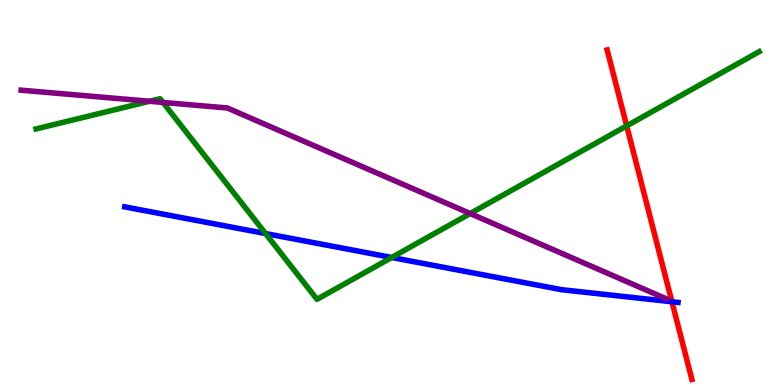[{'lines': ['blue', 'red'], 'intersections': [{'x': 8.67, 'y': 2.16}]}, {'lines': ['green', 'red'], 'intersections': [{'x': 8.09, 'y': 6.73}]}, {'lines': ['purple', 'red'], 'intersections': []}, {'lines': ['blue', 'green'], 'intersections': [{'x': 3.43, 'y': 3.93}, {'x': 5.05, 'y': 3.31}]}, {'lines': ['blue', 'purple'], 'intersections': []}, {'lines': ['green', 'purple'], 'intersections': [{'x': 1.93, 'y': 7.37}, {'x': 2.1, 'y': 7.34}, {'x': 6.07, 'y': 4.45}]}]